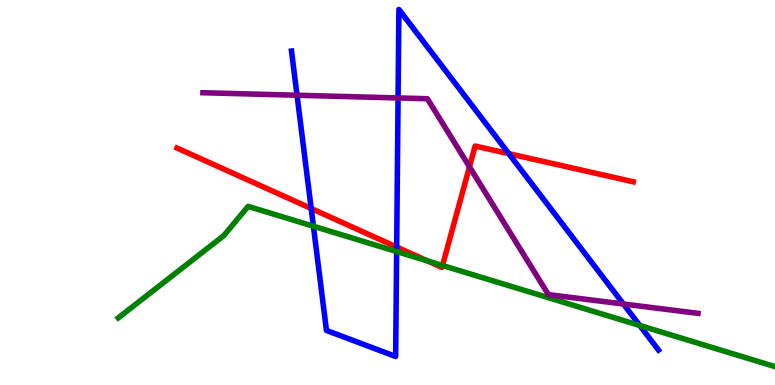[{'lines': ['blue', 'red'], 'intersections': [{'x': 4.02, 'y': 4.58}, {'x': 5.12, 'y': 3.58}, {'x': 6.57, 'y': 6.01}]}, {'lines': ['green', 'red'], 'intersections': [{'x': 5.52, 'y': 3.22}, {'x': 5.71, 'y': 3.1}]}, {'lines': ['purple', 'red'], 'intersections': [{'x': 6.06, 'y': 5.67}]}, {'lines': ['blue', 'green'], 'intersections': [{'x': 4.04, 'y': 4.12}, {'x': 5.12, 'y': 3.47}, {'x': 8.26, 'y': 1.55}]}, {'lines': ['blue', 'purple'], 'intersections': [{'x': 3.83, 'y': 7.53}, {'x': 5.14, 'y': 7.46}, {'x': 8.04, 'y': 2.1}]}, {'lines': ['green', 'purple'], 'intersections': []}]